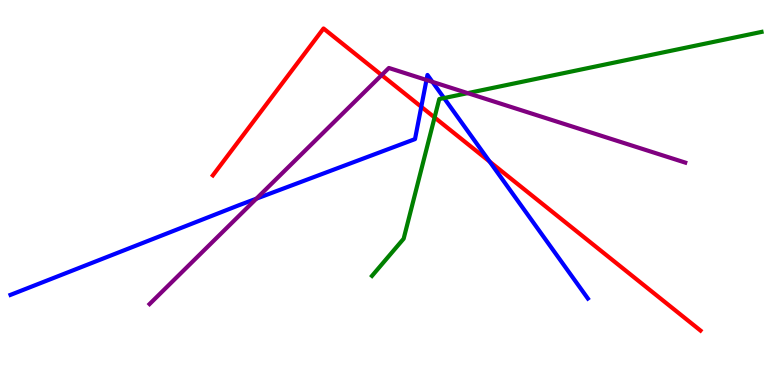[{'lines': ['blue', 'red'], 'intersections': [{'x': 5.44, 'y': 7.23}, {'x': 6.32, 'y': 5.8}]}, {'lines': ['green', 'red'], 'intersections': [{'x': 5.61, 'y': 6.95}]}, {'lines': ['purple', 'red'], 'intersections': [{'x': 4.92, 'y': 8.05}]}, {'lines': ['blue', 'green'], 'intersections': [{'x': 5.73, 'y': 7.45}]}, {'lines': ['blue', 'purple'], 'intersections': [{'x': 3.31, 'y': 4.84}, {'x': 5.5, 'y': 7.92}, {'x': 5.58, 'y': 7.87}]}, {'lines': ['green', 'purple'], 'intersections': [{'x': 6.03, 'y': 7.58}]}]